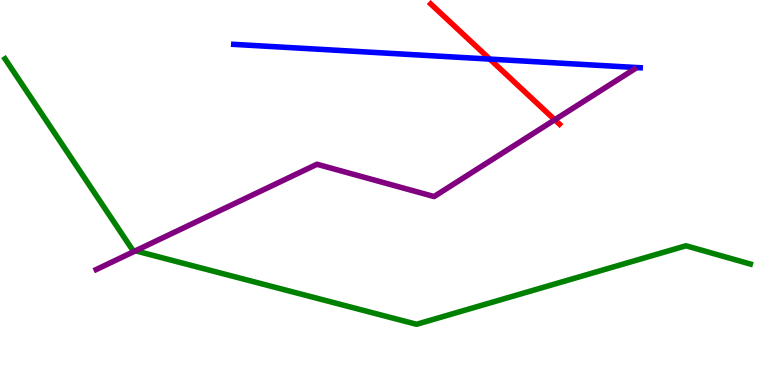[{'lines': ['blue', 'red'], 'intersections': [{'x': 6.32, 'y': 8.47}]}, {'lines': ['green', 'red'], 'intersections': []}, {'lines': ['purple', 'red'], 'intersections': [{'x': 7.16, 'y': 6.89}]}, {'lines': ['blue', 'green'], 'intersections': []}, {'lines': ['blue', 'purple'], 'intersections': []}, {'lines': ['green', 'purple'], 'intersections': [{'x': 1.75, 'y': 3.49}]}]